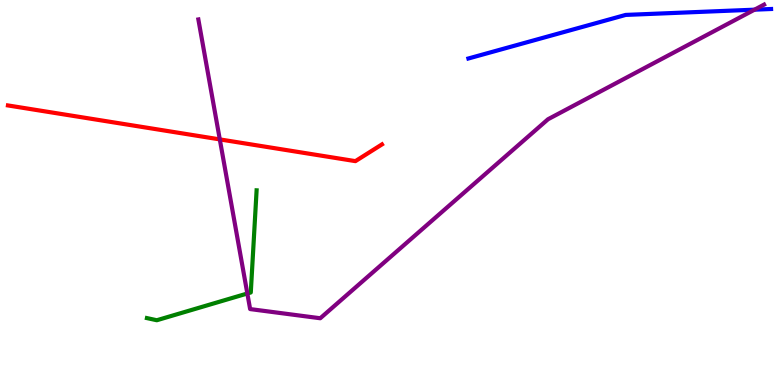[{'lines': ['blue', 'red'], 'intersections': []}, {'lines': ['green', 'red'], 'intersections': []}, {'lines': ['purple', 'red'], 'intersections': [{'x': 2.84, 'y': 6.38}]}, {'lines': ['blue', 'green'], 'intersections': []}, {'lines': ['blue', 'purple'], 'intersections': [{'x': 9.74, 'y': 9.75}]}, {'lines': ['green', 'purple'], 'intersections': [{'x': 3.19, 'y': 2.38}]}]